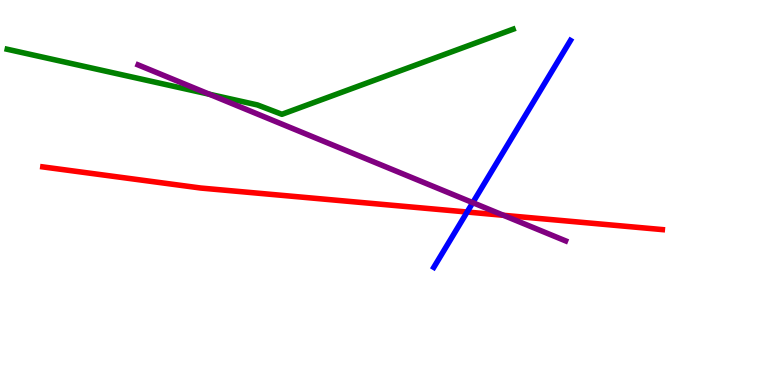[{'lines': ['blue', 'red'], 'intersections': [{'x': 6.03, 'y': 4.49}]}, {'lines': ['green', 'red'], 'intersections': []}, {'lines': ['purple', 'red'], 'intersections': [{'x': 6.5, 'y': 4.41}]}, {'lines': ['blue', 'green'], 'intersections': []}, {'lines': ['blue', 'purple'], 'intersections': [{'x': 6.1, 'y': 4.74}]}, {'lines': ['green', 'purple'], 'intersections': [{'x': 2.7, 'y': 7.55}]}]